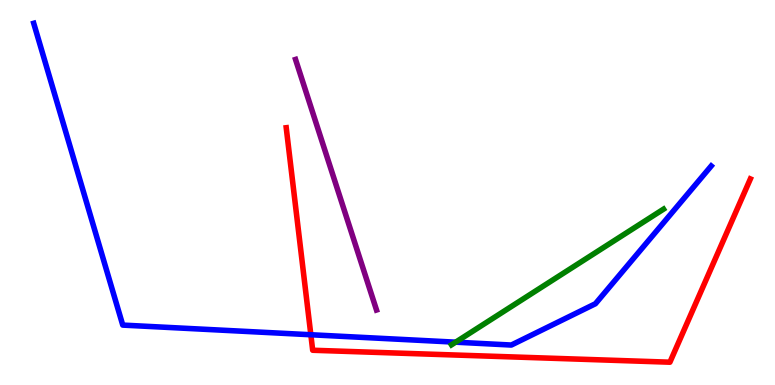[{'lines': ['blue', 'red'], 'intersections': [{'x': 4.01, 'y': 1.31}]}, {'lines': ['green', 'red'], 'intersections': []}, {'lines': ['purple', 'red'], 'intersections': []}, {'lines': ['blue', 'green'], 'intersections': [{'x': 5.88, 'y': 1.11}]}, {'lines': ['blue', 'purple'], 'intersections': []}, {'lines': ['green', 'purple'], 'intersections': []}]